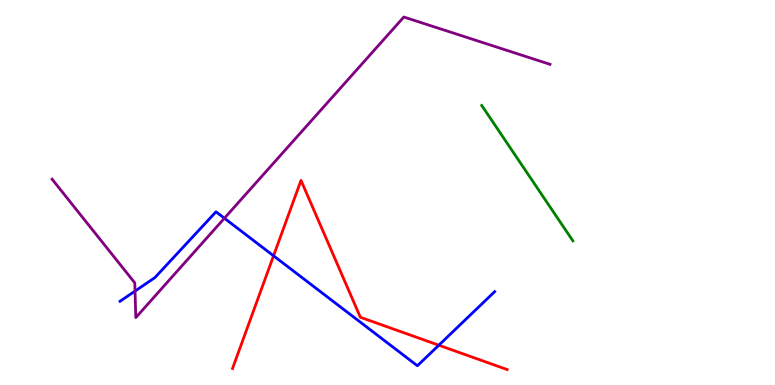[{'lines': ['blue', 'red'], 'intersections': [{'x': 3.53, 'y': 3.36}, {'x': 5.66, 'y': 1.03}]}, {'lines': ['green', 'red'], 'intersections': []}, {'lines': ['purple', 'red'], 'intersections': []}, {'lines': ['blue', 'green'], 'intersections': []}, {'lines': ['blue', 'purple'], 'intersections': [{'x': 1.74, 'y': 2.44}, {'x': 2.9, 'y': 4.33}]}, {'lines': ['green', 'purple'], 'intersections': []}]